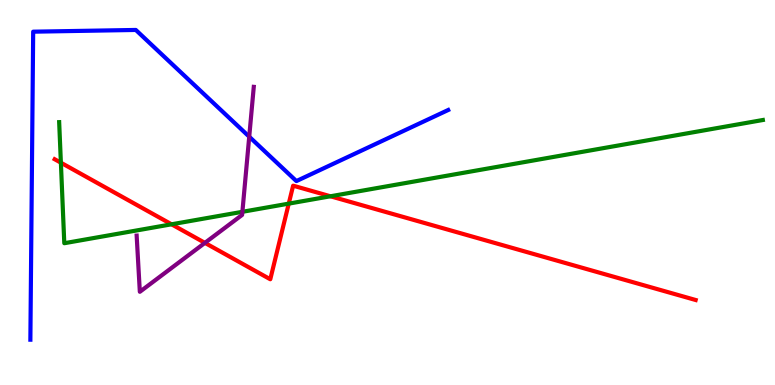[{'lines': ['blue', 'red'], 'intersections': []}, {'lines': ['green', 'red'], 'intersections': [{'x': 0.786, 'y': 5.77}, {'x': 2.21, 'y': 4.17}, {'x': 3.73, 'y': 4.71}, {'x': 4.26, 'y': 4.9}]}, {'lines': ['purple', 'red'], 'intersections': [{'x': 2.64, 'y': 3.69}]}, {'lines': ['blue', 'green'], 'intersections': []}, {'lines': ['blue', 'purple'], 'intersections': [{'x': 3.22, 'y': 6.45}]}, {'lines': ['green', 'purple'], 'intersections': [{'x': 3.13, 'y': 4.5}]}]